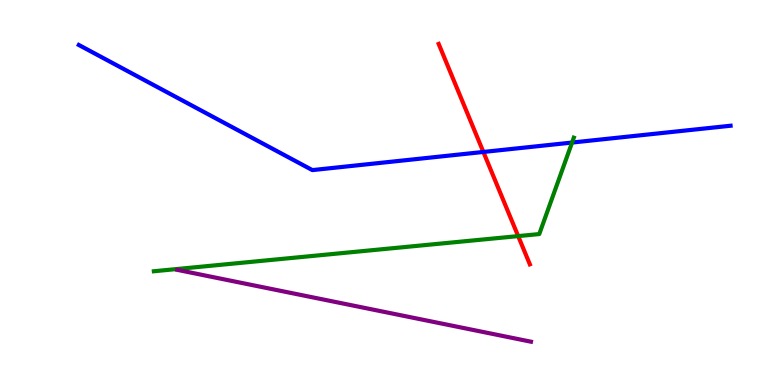[{'lines': ['blue', 'red'], 'intersections': [{'x': 6.24, 'y': 6.05}]}, {'lines': ['green', 'red'], 'intersections': [{'x': 6.69, 'y': 3.87}]}, {'lines': ['purple', 'red'], 'intersections': []}, {'lines': ['blue', 'green'], 'intersections': [{'x': 7.38, 'y': 6.3}]}, {'lines': ['blue', 'purple'], 'intersections': []}, {'lines': ['green', 'purple'], 'intersections': []}]